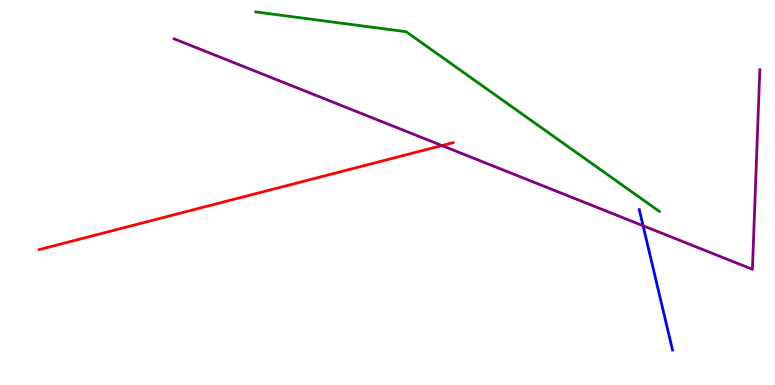[{'lines': ['blue', 'red'], 'intersections': []}, {'lines': ['green', 'red'], 'intersections': []}, {'lines': ['purple', 'red'], 'intersections': [{'x': 5.7, 'y': 6.22}]}, {'lines': ['blue', 'green'], 'intersections': []}, {'lines': ['blue', 'purple'], 'intersections': [{'x': 8.3, 'y': 4.14}]}, {'lines': ['green', 'purple'], 'intersections': []}]